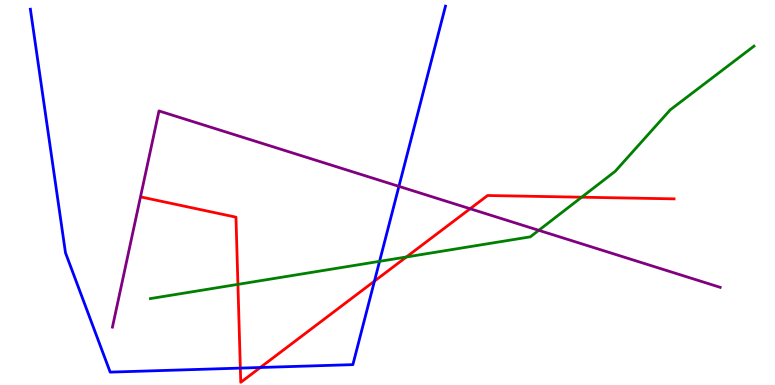[{'lines': ['blue', 'red'], 'intersections': [{'x': 3.1, 'y': 0.439}, {'x': 3.36, 'y': 0.455}, {'x': 4.83, 'y': 2.7}]}, {'lines': ['green', 'red'], 'intersections': [{'x': 3.07, 'y': 2.61}, {'x': 5.24, 'y': 3.33}, {'x': 7.51, 'y': 4.88}]}, {'lines': ['purple', 'red'], 'intersections': [{'x': 6.07, 'y': 4.58}]}, {'lines': ['blue', 'green'], 'intersections': [{'x': 4.9, 'y': 3.21}]}, {'lines': ['blue', 'purple'], 'intersections': [{'x': 5.15, 'y': 5.16}]}, {'lines': ['green', 'purple'], 'intersections': [{'x': 6.95, 'y': 4.02}]}]